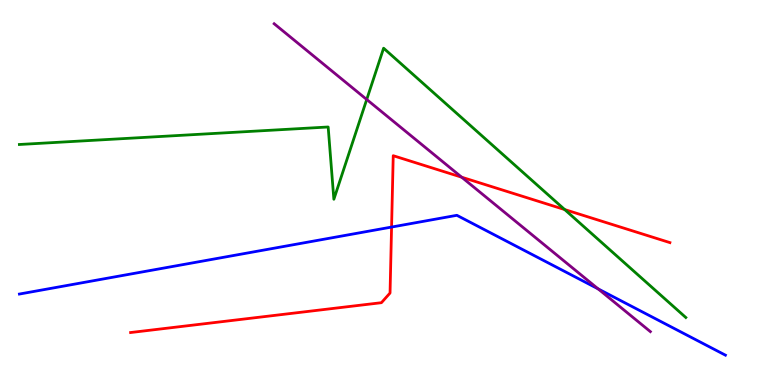[{'lines': ['blue', 'red'], 'intersections': [{'x': 5.05, 'y': 4.1}]}, {'lines': ['green', 'red'], 'intersections': [{'x': 7.29, 'y': 4.56}]}, {'lines': ['purple', 'red'], 'intersections': [{'x': 5.96, 'y': 5.4}]}, {'lines': ['blue', 'green'], 'intersections': []}, {'lines': ['blue', 'purple'], 'intersections': [{'x': 7.72, 'y': 2.5}]}, {'lines': ['green', 'purple'], 'intersections': [{'x': 4.73, 'y': 7.42}]}]